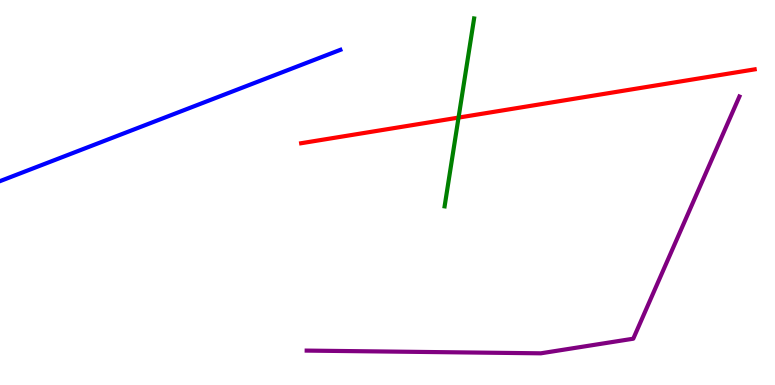[{'lines': ['blue', 'red'], 'intersections': []}, {'lines': ['green', 'red'], 'intersections': [{'x': 5.92, 'y': 6.95}]}, {'lines': ['purple', 'red'], 'intersections': []}, {'lines': ['blue', 'green'], 'intersections': []}, {'lines': ['blue', 'purple'], 'intersections': []}, {'lines': ['green', 'purple'], 'intersections': []}]